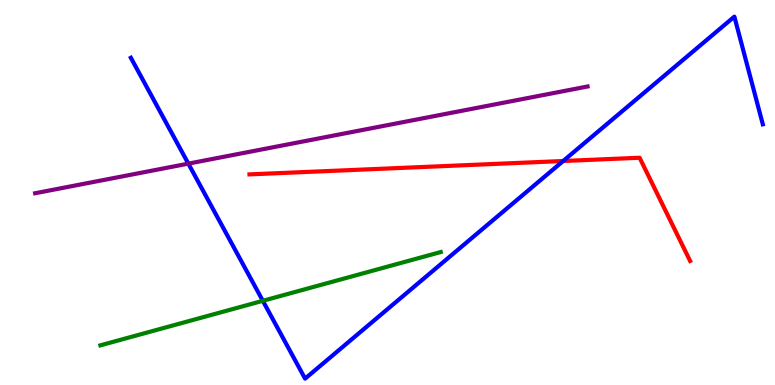[{'lines': ['blue', 'red'], 'intersections': [{'x': 7.27, 'y': 5.82}]}, {'lines': ['green', 'red'], 'intersections': []}, {'lines': ['purple', 'red'], 'intersections': []}, {'lines': ['blue', 'green'], 'intersections': [{'x': 3.39, 'y': 2.19}]}, {'lines': ['blue', 'purple'], 'intersections': [{'x': 2.43, 'y': 5.75}]}, {'lines': ['green', 'purple'], 'intersections': []}]